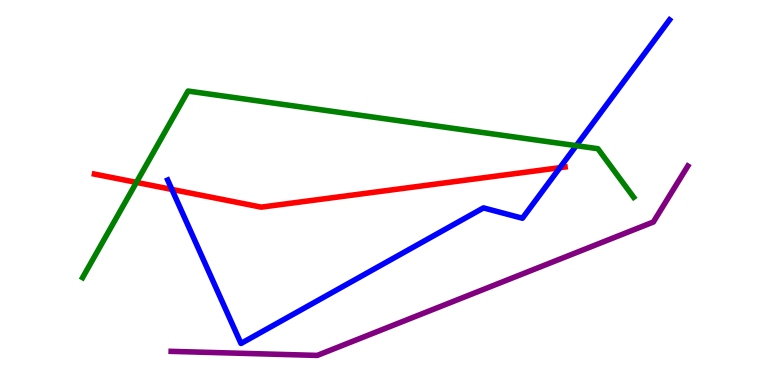[{'lines': ['blue', 'red'], 'intersections': [{'x': 2.22, 'y': 5.08}, {'x': 7.22, 'y': 5.64}]}, {'lines': ['green', 'red'], 'intersections': [{'x': 1.76, 'y': 5.26}]}, {'lines': ['purple', 'red'], 'intersections': []}, {'lines': ['blue', 'green'], 'intersections': [{'x': 7.44, 'y': 6.22}]}, {'lines': ['blue', 'purple'], 'intersections': []}, {'lines': ['green', 'purple'], 'intersections': []}]